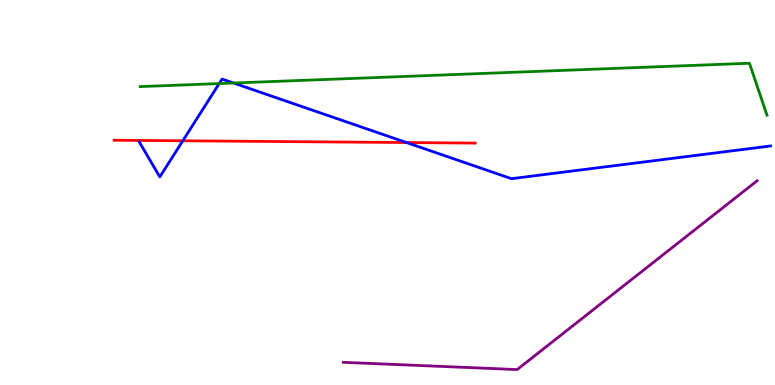[{'lines': ['blue', 'red'], 'intersections': [{'x': 2.36, 'y': 6.34}, {'x': 5.25, 'y': 6.3}]}, {'lines': ['green', 'red'], 'intersections': []}, {'lines': ['purple', 'red'], 'intersections': []}, {'lines': ['blue', 'green'], 'intersections': [{'x': 2.83, 'y': 7.83}, {'x': 3.01, 'y': 7.84}]}, {'lines': ['blue', 'purple'], 'intersections': []}, {'lines': ['green', 'purple'], 'intersections': []}]